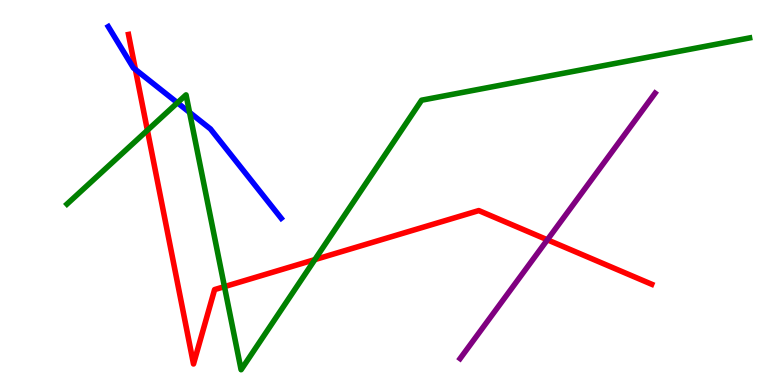[{'lines': ['blue', 'red'], 'intersections': [{'x': 1.75, 'y': 8.2}]}, {'lines': ['green', 'red'], 'intersections': [{'x': 1.9, 'y': 6.62}, {'x': 2.9, 'y': 2.55}, {'x': 4.06, 'y': 3.26}]}, {'lines': ['purple', 'red'], 'intersections': [{'x': 7.06, 'y': 3.77}]}, {'lines': ['blue', 'green'], 'intersections': [{'x': 2.29, 'y': 7.33}, {'x': 2.45, 'y': 7.08}]}, {'lines': ['blue', 'purple'], 'intersections': []}, {'lines': ['green', 'purple'], 'intersections': []}]